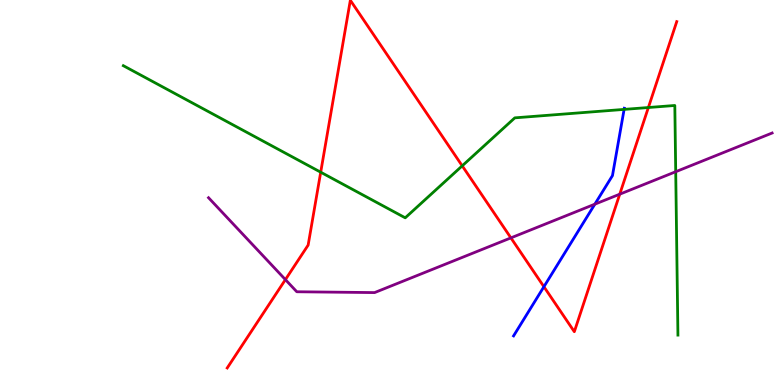[{'lines': ['blue', 'red'], 'intersections': [{'x': 7.02, 'y': 2.55}]}, {'lines': ['green', 'red'], 'intersections': [{'x': 4.14, 'y': 5.53}, {'x': 5.96, 'y': 5.69}, {'x': 8.37, 'y': 7.21}]}, {'lines': ['purple', 'red'], 'intersections': [{'x': 3.68, 'y': 2.74}, {'x': 6.59, 'y': 3.82}, {'x': 8.0, 'y': 4.96}]}, {'lines': ['blue', 'green'], 'intersections': [{'x': 8.05, 'y': 7.16}]}, {'lines': ['blue', 'purple'], 'intersections': [{'x': 7.68, 'y': 4.7}]}, {'lines': ['green', 'purple'], 'intersections': [{'x': 8.72, 'y': 5.54}]}]